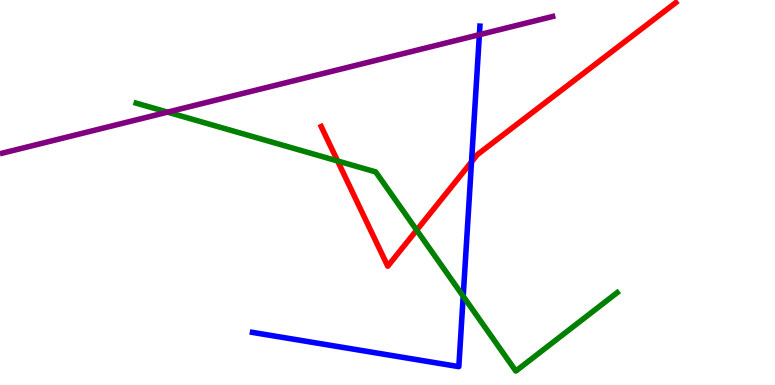[{'lines': ['blue', 'red'], 'intersections': [{'x': 6.08, 'y': 5.8}]}, {'lines': ['green', 'red'], 'intersections': [{'x': 4.36, 'y': 5.82}, {'x': 5.38, 'y': 4.02}]}, {'lines': ['purple', 'red'], 'intersections': []}, {'lines': ['blue', 'green'], 'intersections': [{'x': 5.98, 'y': 2.31}]}, {'lines': ['blue', 'purple'], 'intersections': [{'x': 6.19, 'y': 9.1}]}, {'lines': ['green', 'purple'], 'intersections': [{'x': 2.16, 'y': 7.09}]}]